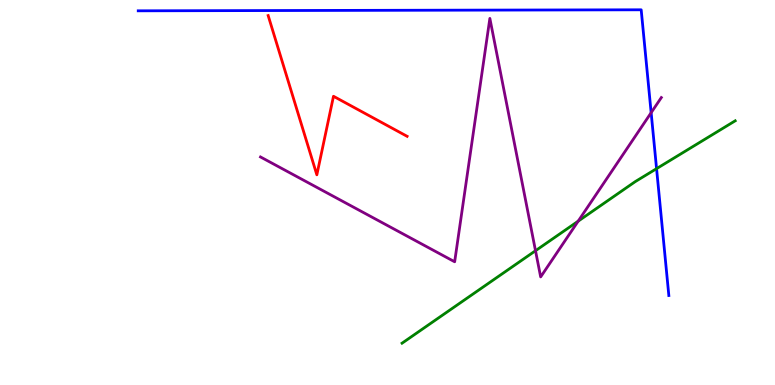[{'lines': ['blue', 'red'], 'intersections': []}, {'lines': ['green', 'red'], 'intersections': []}, {'lines': ['purple', 'red'], 'intersections': []}, {'lines': ['blue', 'green'], 'intersections': [{'x': 8.47, 'y': 5.62}]}, {'lines': ['blue', 'purple'], 'intersections': [{'x': 8.4, 'y': 7.07}]}, {'lines': ['green', 'purple'], 'intersections': [{'x': 6.91, 'y': 3.49}, {'x': 7.46, 'y': 4.26}]}]